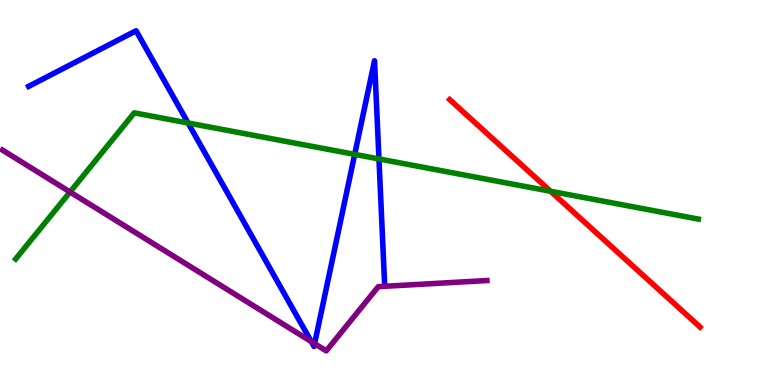[{'lines': ['blue', 'red'], 'intersections': []}, {'lines': ['green', 'red'], 'intersections': [{'x': 7.1, 'y': 5.03}]}, {'lines': ['purple', 'red'], 'intersections': []}, {'lines': ['blue', 'green'], 'intersections': [{'x': 2.43, 'y': 6.81}, {'x': 4.58, 'y': 5.99}, {'x': 4.89, 'y': 5.87}]}, {'lines': ['blue', 'purple'], 'intersections': [{'x': 4.02, 'y': 1.13}, {'x': 4.06, 'y': 1.07}]}, {'lines': ['green', 'purple'], 'intersections': [{'x': 0.904, 'y': 5.01}]}]